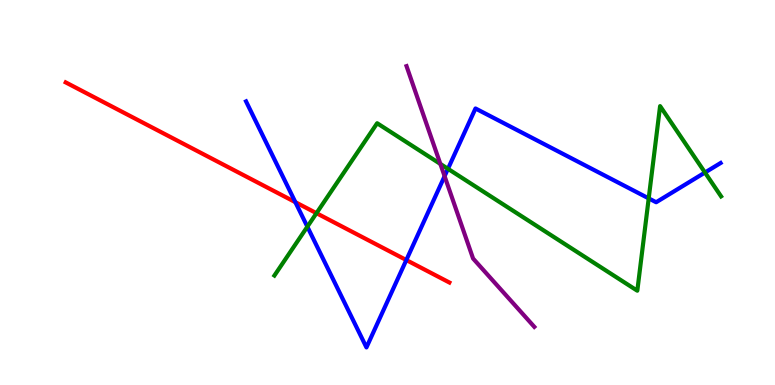[{'lines': ['blue', 'red'], 'intersections': [{'x': 3.81, 'y': 4.75}, {'x': 5.24, 'y': 3.25}]}, {'lines': ['green', 'red'], 'intersections': [{'x': 4.08, 'y': 4.46}]}, {'lines': ['purple', 'red'], 'intersections': []}, {'lines': ['blue', 'green'], 'intersections': [{'x': 3.97, 'y': 4.11}, {'x': 5.78, 'y': 5.62}, {'x': 8.37, 'y': 4.85}, {'x': 9.1, 'y': 5.52}]}, {'lines': ['blue', 'purple'], 'intersections': [{'x': 5.74, 'y': 5.42}]}, {'lines': ['green', 'purple'], 'intersections': [{'x': 5.68, 'y': 5.74}]}]